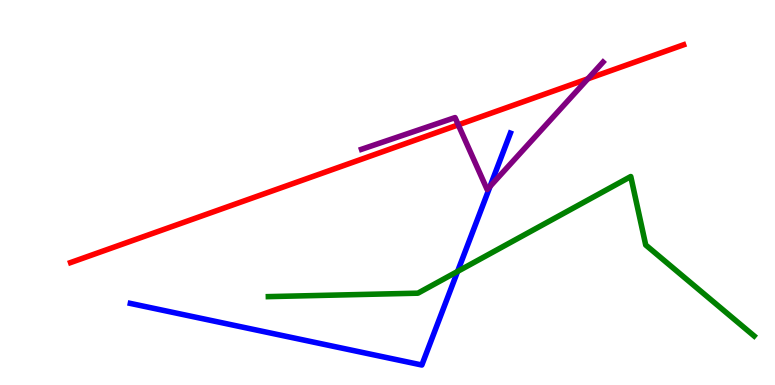[{'lines': ['blue', 'red'], 'intersections': []}, {'lines': ['green', 'red'], 'intersections': []}, {'lines': ['purple', 'red'], 'intersections': [{'x': 5.91, 'y': 6.76}, {'x': 7.59, 'y': 7.95}]}, {'lines': ['blue', 'green'], 'intersections': [{'x': 5.9, 'y': 2.95}]}, {'lines': ['blue', 'purple'], 'intersections': [{'x': 6.32, 'y': 5.16}]}, {'lines': ['green', 'purple'], 'intersections': []}]